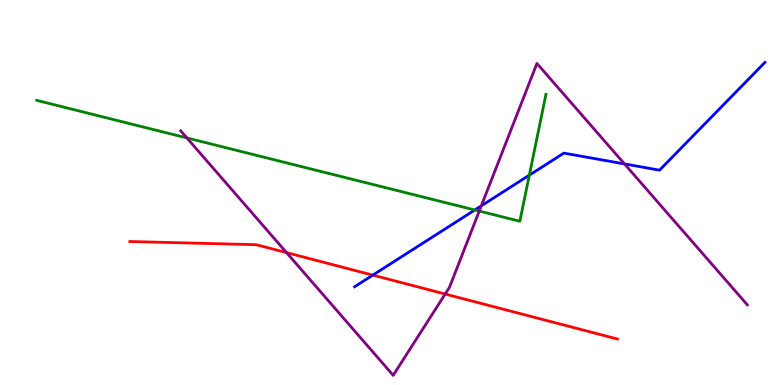[{'lines': ['blue', 'red'], 'intersections': [{'x': 4.81, 'y': 2.85}]}, {'lines': ['green', 'red'], 'intersections': []}, {'lines': ['purple', 'red'], 'intersections': [{'x': 3.7, 'y': 3.44}, {'x': 5.74, 'y': 2.36}]}, {'lines': ['blue', 'green'], 'intersections': [{'x': 6.13, 'y': 4.55}, {'x': 6.83, 'y': 5.45}]}, {'lines': ['blue', 'purple'], 'intersections': [{'x': 6.21, 'y': 4.65}, {'x': 8.06, 'y': 5.74}]}, {'lines': ['green', 'purple'], 'intersections': [{'x': 2.41, 'y': 6.42}, {'x': 6.18, 'y': 4.52}]}]